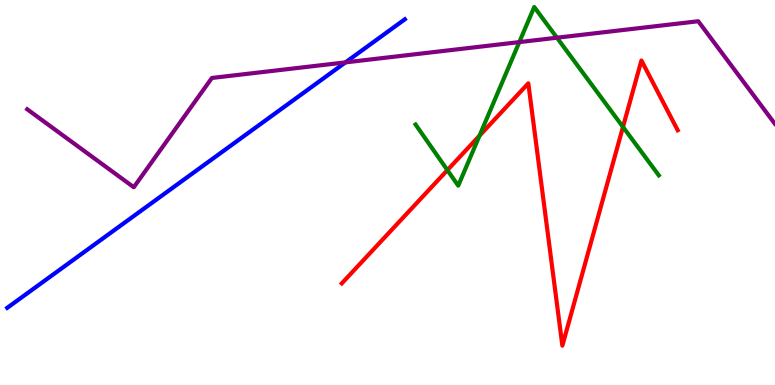[{'lines': ['blue', 'red'], 'intersections': []}, {'lines': ['green', 'red'], 'intersections': [{'x': 5.77, 'y': 5.58}, {'x': 6.19, 'y': 6.48}, {'x': 8.04, 'y': 6.7}]}, {'lines': ['purple', 'red'], 'intersections': []}, {'lines': ['blue', 'green'], 'intersections': []}, {'lines': ['blue', 'purple'], 'intersections': [{'x': 4.46, 'y': 8.38}]}, {'lines': ['green', 'purple'], 'intersections': [{'x': 6.7, 'y': 8.91}, {'x': 7.19, 'y': 9.02}]}]